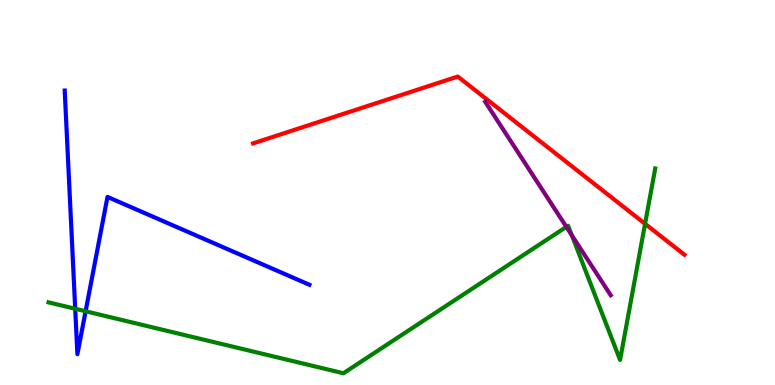[{'lines': ['blue', 'red'], 'intersections': []}, {'lines': ['green', 'red'], 'intersections': [{'x': 8.32, 'y': 4.19}]}, {'lines': ['purple', 'red'], 'intersections': []}, {'lines': ['blue', 'green'], 'intersections': [{'x': 0.97, 'y': 1.98}, {'x': 1.1, 'y': 1.92}]}, {'lines': ['blue', 'purple'], 'intersections': []}, {'lines': ['green', 'purple'], 'intersections': [{'x': 7.31, 'y': 4.11}, {'x': 7.38, 'y': 3.89}]}]